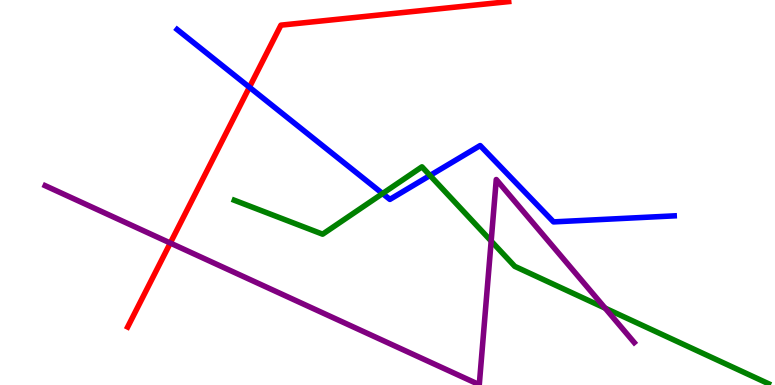[{'lines': ['blue', 'red'], 'intersections': [{'x': 3.22, 'y': 7.73}]}, {'lines': ['green', 'red'], 'intersections': []}, {'lines': ['purple', 'red'], 'intersections': [{'x': 2.2, 'y': 3.69}]}, {'lines': ['blue', 'green'], 'intersections': [{'x': 4.94, 'y': 4.97}, {'x': 5.55, 'y': 5.44}]}, {'lines': ['blue', 'purple'], 'intersections': []}, {'lines': ['green', 'purple'], 'intersections': [{'x': 6.34, 'y': 3.74}, {'x': 7.81, 'y': 2.0}]}]